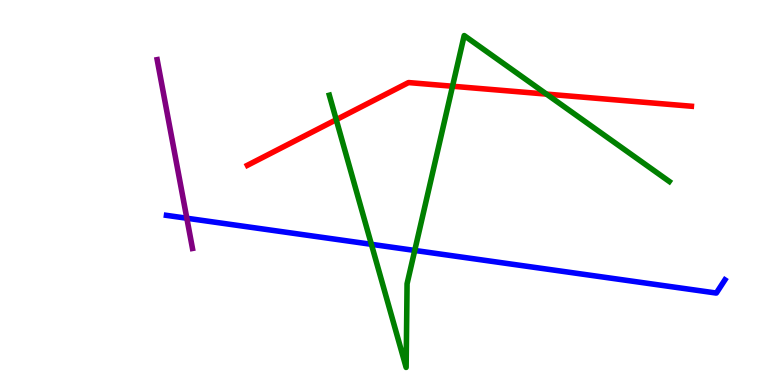[{'lines': ['blue', 'red'], 'intersections': []}, {'lines': ['green', 'red'], 'intersections': [{'x': 4.34, 'y': 6.89}, {'x': 5.84, 'y': 7.76}, {'x': 7.05, 'y': 7.56}]}, {'lines': ['purple', 'red'], 'intersections': []}, {'lines': ['blue', 'green'], 'intersections': [{'x': 4.79, 'y': 3.65}, {'x': 5.35, 'y': 3.5}]}, {'lines': ['blue', 'purple'], 'intersections': [{'x': 2.41, 'y': 4.33}]}, {'lines': ['green', 'purple'], 'intersections': []}]